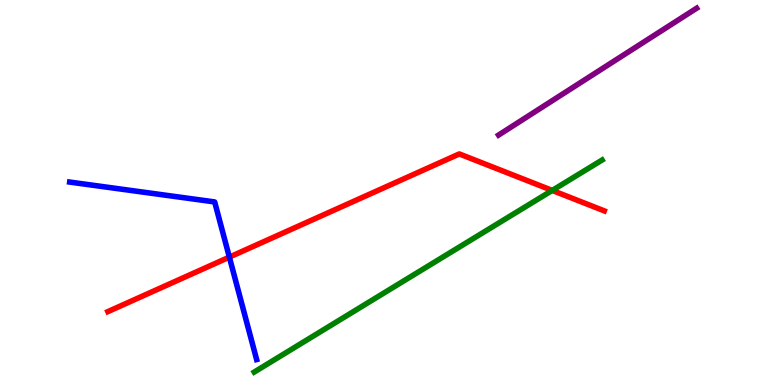[{'lines': ['blue', 'red'], 'intersections': [{'x': 2.96, 'y': 3.32}]}, {'lines': ['green', 'red'], 'intersections': [{'x': 7.13, 'y': 5.05}]}, {'lines': ['purple', 'red'], 'intersections': []}, {'lines': ['blue', 'green'], 'intersections': []}, {'lines': ['blue', 'purple'], 'intersections': []}, {'lines': ['green', 'purple'], 'intersections': []}]